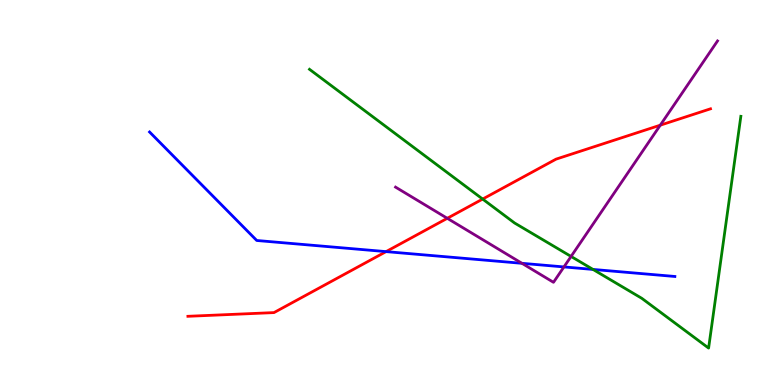[{'lines': ['blue', 'red'], 'intersections': [{'x': 4.98, 'y': 3.46}]}, {'lines': ['green', 'red'], 'intersections': [{'x': 6.23, 'y': 4.83}]}, {'lines': ['purple', 'red'], 'intersections': [{'x': 5.77, 'y': 4.33}, {'x': 8.52, 'y': 6.75}]}, {'lines': ['blue', 'green'], 'intersections': [{'x': 7.65, 'y': 3.0}]}, {'lines': ['blue', 'purple'], 'intersections': [{'x': 6.74, 'y': 3.16}, {'x': 7.28, 'y': 3.07}]}, {'lines': ['green', 'purple'], 'intersections': [{'x': 7.37, 'y': 3.34}]}]